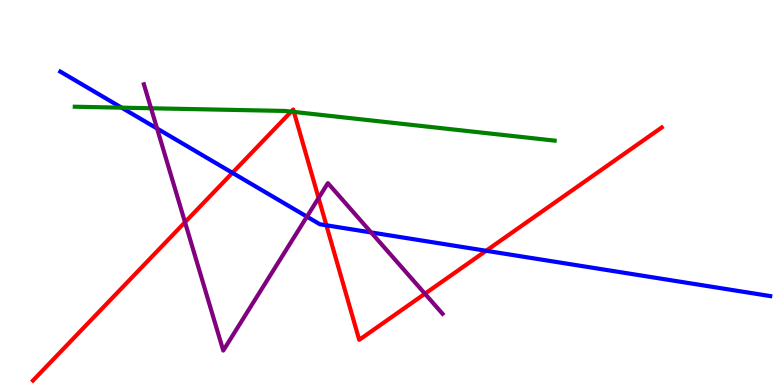[{'lines': ['blue', 'red'], 'intersections': [{'x': 3.0, 'y': 5.51}, {'x': 4.21, 'y': 4.15}, {'x': 6.27, 'y': 3.49}]}, {'lines': ['green', 'red'], 'intersections': [{'x': 3.76, 'y': 7.1}, {'x': 3.79, 'y': 7.09}]}, {'lines': ['purple', 'red'], 'intersections': [{'x': 2.39, 'y': 4.23}, {'x': 4.11, 'y': 4.86}, {'x': 5.48, 'y': 2.37}]}, {'lines': ['blue', 'green'], 'intersections': [{'x': 1.57, 'y': 7.2}]}, {'lines': ['blue', 'purple'], 'intersections': [{'x': 2.03, 'y': 6.66}, {'x': 3.96, 'y': 4.37}, {'x': 4.79, 'y': 3.96}]}, {'lines': ['green', 'purple'], 'intersections': [{'x': 1.95, 'y': 7.19}]}]